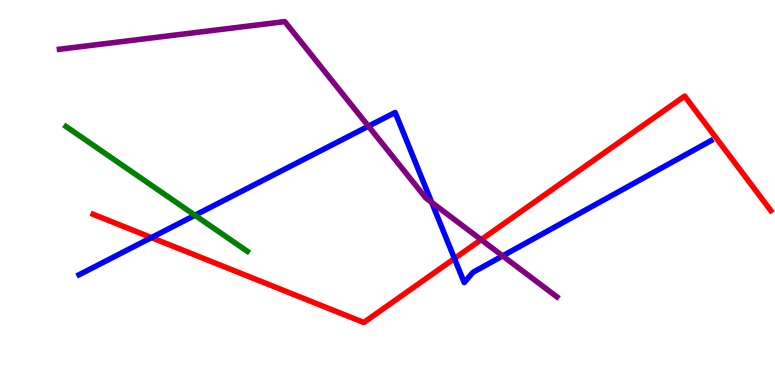[{'lines': ['blue', 'red'], 'intersections': [{'x': 1.95, 'y': 3.83}, {'x': 5.86, 'y': 3.29}]}, {'lines': ['green', 'red'], 'intersections': []}, {'lines': ['purple', 'red'], 'intersections': [{'x': 6.21, 'y': 3.77}]}, {'lines': ['blue', 'green'], 'intersections': [{'x': 2.52, 'y': 4.41}]}, {'lines': ['blue', 'purple'], 'intersections': [{'x': 4.75, 'y': 6.72}, {'x': 5.57, 'y': 4.74}, {'x': 6.49, 'y': 3.35}]}, {'lines': ['green', 'purple'], 'intersections': []}]